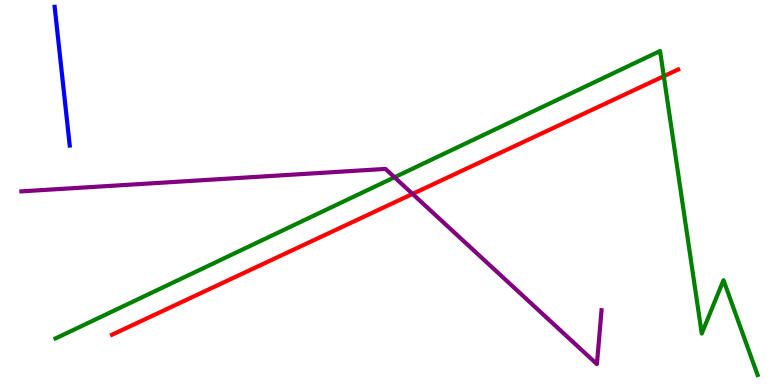[{'lines': ['blue', 'red'], 'intersections': []}, {'lines': ['green', 'red'], 'intersections': [{'x': 8.57, 'y': 8.02}]}, {'lines': ['purple', 'red'], 'intersections': [{'x': 5.32, 'y': 4.96}]}, {'lines': ['blue', 'green'], 'intersections': []}, {'lines': ['blue', 'purple'], 'intersections': []}, {'lines': ['green', 'purple'], 'intersections': [{'x': 5.09, 'y': 5.4}]}]